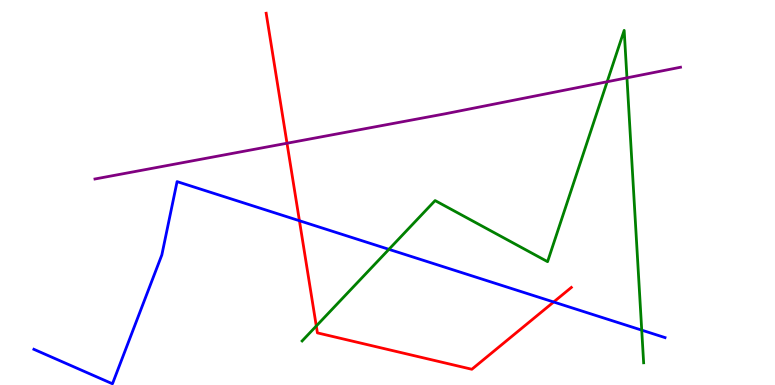[{'lines': ['blue', 'red'], 'intersections': [{'x': 3.86, 'y': 4.27}, {'x': 7.14, 'y': 2.16}]}, {'lines': ['green', 'red'], 'intersections': [{'x': 4.08, 'y': 1.53}]}, {'lines': ['purple', 'red'], 'intersections': [{'x': 3.7, 'y': 6.28}]}, {'lines': ['blue', 'green'], 'intersections': [{'x': 5.02, 'y': 3.52}, {'x': 8.28, 'y': 1.42}]}, {'lines': ['blue', 'purple'], 'intersections': []}, {'lines': ['green', 'purple'], 'intersections': [{'x': 7.83, 'y': 7.88}, {'x': 8.09, 'y': 7.98}]}]